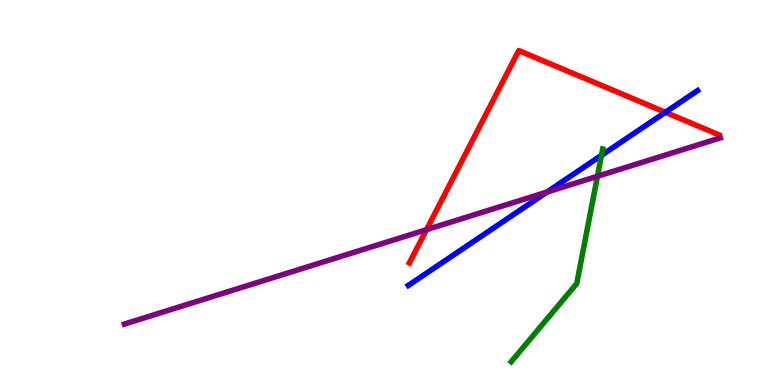[{'lines': ['blue', 'red'], 'intersections': [{'x': 8.59, 'y': 7.08}]}, {'lines': ['green', 'red'], 'intersections': []}, {'lines': ['purple', 'red'], 'intersections': [{'x': 5.5, 'y': 4.03}]}, {'lines': ['blue', 'green'], 'intersections': [{'x': 7.76, 'y': 5.97}]}, {'lines': ['blue', 'purple'], 'intersections': [{'x': 7.06, 'y': 5.01}]}, {'lines': ['green', 'purple'], 'intersections': [{'x': 7.71, 'y': 5.42}]}]